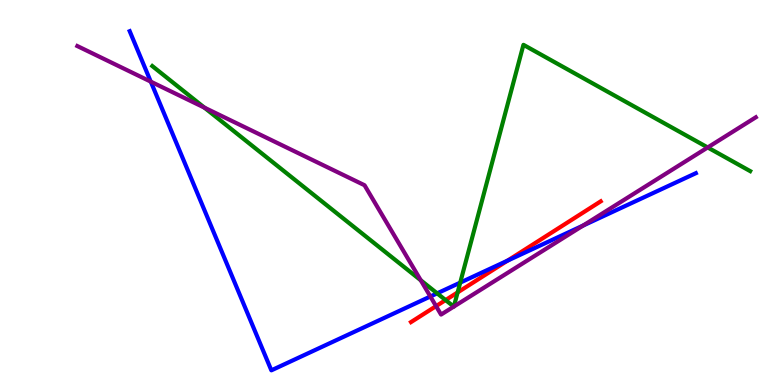[{'lines': ['blue', 'red'], 'intersections': [{'x': 6.55, 'y': 3.23}]}, {'lines': ['green', 'red'], 'intersections': [{'x': 5.75, 'y': 2.21}, {'x': 5.9, 'y': 2.4}]}, {'lines': ['purple', 'red'], 'intersections': [{'x': 5.63, 'y': 2.05}]}, {'lines': ['blue', 'green'], 'intersections': [{'x': 5.64, 'y': 2.38}, {'x': 5.94, 'y': 2.66}]}, {'lines': ['blue', 'purple'], 'intersections': [{'x': 1.95, 'y': 7.88}, {'x': 5.55, 'y': 2.3}, {'x': 7.52, 'y': 4.14}]}, {'lines': ['green', 'purple'], 'intersections': [{'x': 2.64, 'y': 7.2}, {'x': 5.43, 'y': 2.72}, {'x': 5.86, 'y': 2.04}, {'x': 5.86, 'y': 2.04}, {'x': 9.13, 'y': 6.17}]}]